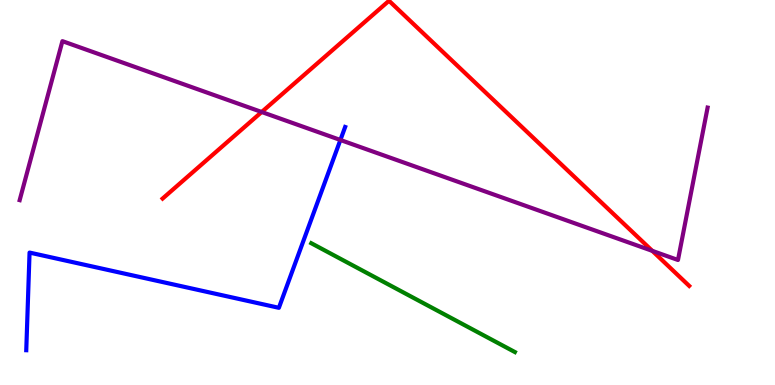[{'lines': ['blue', 'red'], 'intersections': []}, {'lines': ['green', 'red'], 'intersections': []}, {'lines': ['purple', 'red'], 'intersections': [{'x': 3.38, 'y': 7.09}, {'x': 8.42, 'y': 3.48}]}, {'lines': ['blue', 'green'], 'intersections': []}, {'lines': ['blue', 'purple'], 'intersections': [{'x': 4.39, 'y': 6.36}]}, {'lines': ['green', 'purple'], 'intersections': []}]